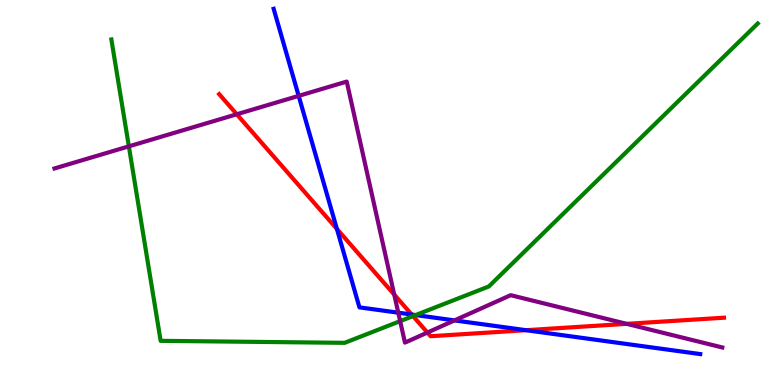[{'lines': ['blue', 'red'], 'intersections': [{'x': 4.35, 'y': 4.05}, {'x': 5.31, 'y': 1.83}, {'x': 6.79, 'y': 1.42}]}, {'lines': ['green', 'red'], 'intersections': [{'x': 5.33, 'y': 1.79}]}, {'lines': ['purple', 'red'], 'intersections': [{'x': 3.05, 'y': 7.03}, {'x': 5.09, 'y': 2.35}, {'x': 5.51, 'y': 1.36}, {'x': 8.09, 'y': 1.59}]}, {'lines': ['blue', 'green'], 'intersections': [{'x': 5.36, 'y': 1.82}]}, {'lines': ['blue', 'purple'], 'intersections': [{'x': 3.85, 'y': 7.51}, {'x': 5.14, 'y': 1.88}, {'x': 5.86, 'y': 1.68}]}, {'lines': ['green', 'purple'], 'intersections': [{'x': 1.66, 'y': 6.2}, {'x': 5.16, 'y': 1.66}]}]